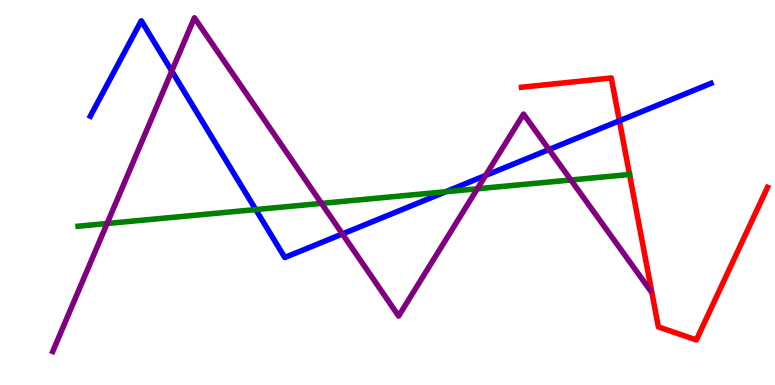[{'lines': ['blue', 'red'], 'intersections': [{'x': 7.99, 'y': 6.86}]}, {'lines': ['green', 'red'], 'intersections': [{'x': 8.12, 'y': 5.47}]}, {'lines': ['purple', 'red'], 'intersections': []}, {'lines': ['blue', 'green'], 'intersections': [{'x': 3.3, 'y': 4.56}, {'x': 5.75, 'y': 5.02}]}, {'lines': ['blue', 'purple'], 'intersections': [{'x': 2.22, 'y': 8.15}, {'x': 4.42, 'y': 3.92}, {'x': 6.27, 'y': 5.44}, {'x': 7.08, 'y': 6.12}]}, {'lines': ['green', 'purple'], 'intersections': [{'x': 1.38, 'y': 4.19}, {'x': 4.15, 'y': 4.72}, {'x': 6.16, 'y': 5.1}, {'x': 7.37, 'y': 5.32}]}]